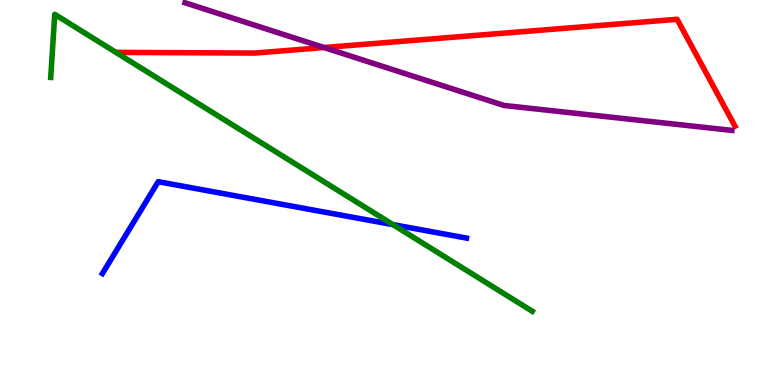[{'lines': ['blue', 'red'], 'intersections': []}, {'lines': ['green', 'red'], 'intersections': []}, {'lines': ['purple', 'red'], 'intersections': [{'x': 4.18, 'y': 8.77}]}, {'lines': ['blue', 'green'], 'intersections': [{'x': 5.07, 'y': 4.17}]}, {'lines': ['blue', 'purple'], 'intersections': []}, {'lines': ['green', 'purple'], 'intersections': []}]